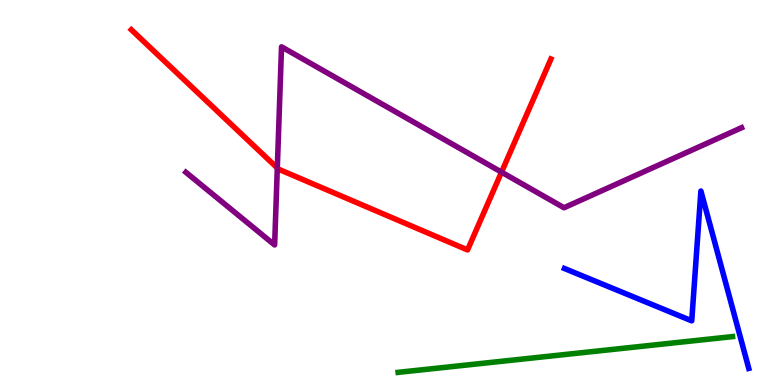[{'lines': ['blue', 'red'], 'intersections': []}, {'lines': ['green', 'red'], 'intersections': []}, {'lines': ['purple', 'red'], 'intersections': [{'x': 3.58, 'y': 5.64}, {'x': 6.47, 'y': 5.53}]}, {'lines': ['blue', 'green'], 'intersections': []}, {'lines': ['blue', 'purple'], 'intersections': []}, {'lines': ['green', 'purple'], 'intersections': []}]